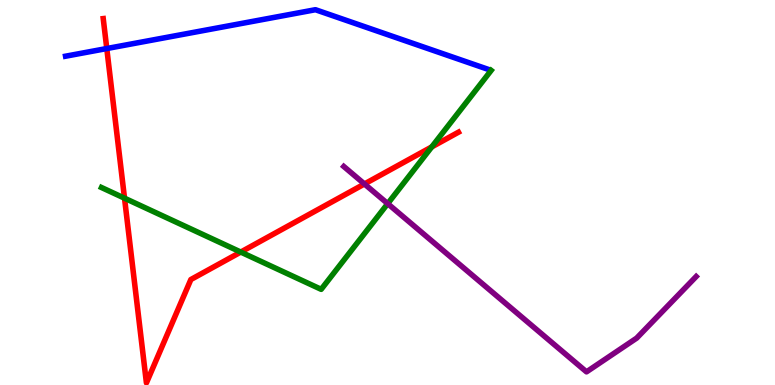[{'lines': ['blue', 'red'], 'intersections': [{'x': 1.38, 'y': 8.74}]}, {'lines': ['green', 'red'], 'intersections': [{'x': 1.61, 'y': 4.85}, {'x': 3.11, 'y': 3.45}, {'x': 5.57, 'y': 6.18}]}, {'lines': ['purple', 'red'], 'intersections': [{'x': 4.7, 'y': 5.22}]}, {'lines': ['blue', 'green'], 'intersections': []}, {'lines': ['blue', 'purple'], 'intersections': []}, {'lines': ['green', 'purple'], 'intersections': [{'x': 5.0, 'y': 4.71}]}]